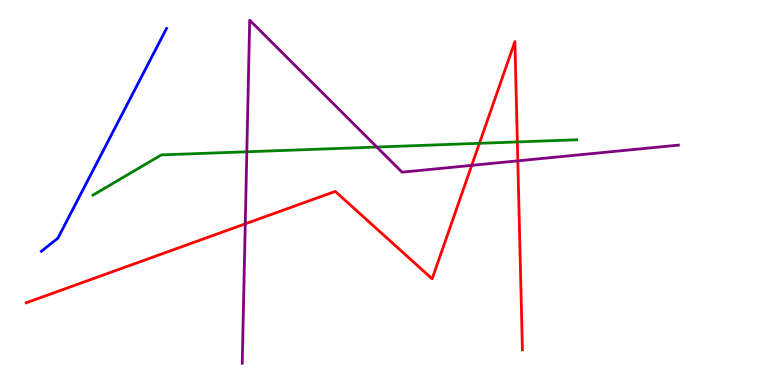[{'lines': ['blue', 'red'], 'intersections': []}, {'lines': ['green', 'red'], 'intersections': [{'x': 6.19, 'y': 6.28}, {'x': 6.68, 'y': 6.31}]}, {'lines': ['purple', 'red'], 'intersections': [{'x': 3.16, 'y': 4.19}, {'x': 6.09, 'y': 5.7}, {'x': 6.68, 'y': 5.82}]}, {'lines': ['blue', 'green'], 'intersections': []}, {'lines': ['blue', 'purple'], 'intersections': []}, {'lines': ['green', 'purple'], 'intersections': [{'x': 3.18, 'y': 6.06}, {'x': 4.86, 'y': 6.18}]}]